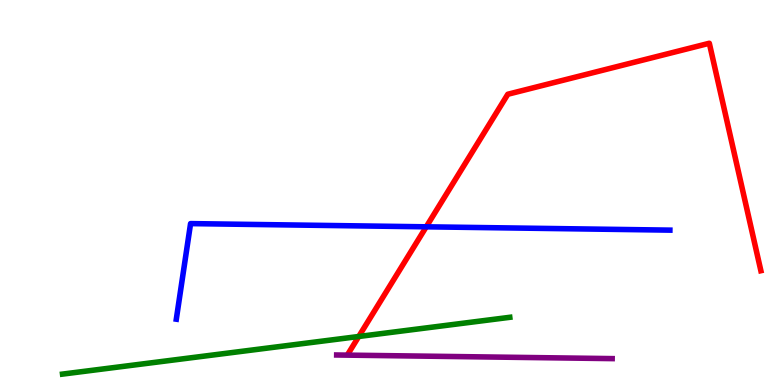[{'lines': ['blue', 'red'], 'intersections': [{'x': 5.5, 'y': 4.11}]}, {'lines': ['green', 'red'], 'intersections': [{'x': 4.63, 'y': 1.26}]}, {'lines': ['purple', 'red'], 'intersections': []}, {'lines': ['blue', 'green'], 'intersections': []}, {'lines': ['blue', 'purple'], 'intersections': []}, {'lines': ['green', 'purple'], 'intersections': []}]